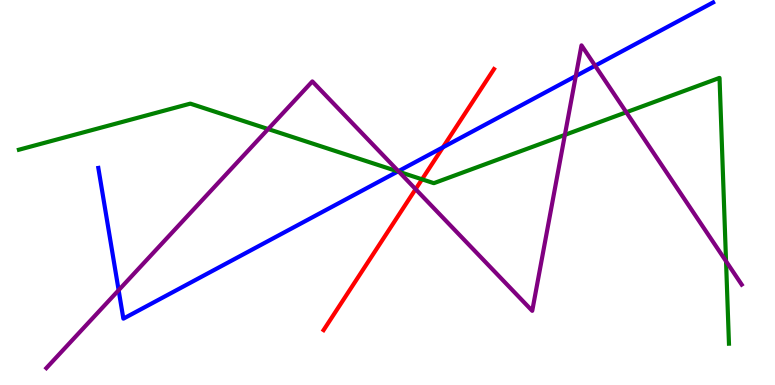[{'lines': ['blue', 'red'], 'intersections': [{'x': 5.72, 'y': 6.17}]}, {'lines': ['green', 'red'], 'intersections': [{'x': 5.45, 'y': 5.34}]}, {'lines': ['purple', 'red'], 'intersections': [{'x': 5.36, 'y': 5.09}]}, {'lines': ['blue', 'green'], 'intersections': [{'x': 5.13, 'y': 5.55}]}, {'lines': ['blue', 'purple'], 'intersections': [{'x': 1.53, 'y': 2.46}, {'x': 5.14, 'y': 5.55}, {'x': 7.43, 'y': 8.02}, {'x': 7.68, 'y': 8.29}]}, {'lines': ['green', 'purple'], 'intersections': [{'x': 3.46, 'y': 6.65}, {'x': 5.15, 'y': 5.54}, {'x': 7.29, 'y': 6.5}, {'x': 8.08, 'y': 7.08}, {'x': 9.37, 'y': 3.21}]}]